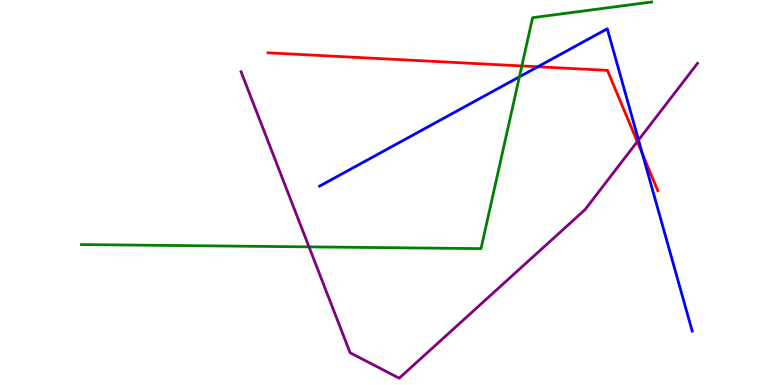[{'lines': ['blue', 'red'], 'intersections': [{'x': 6.94, 'y': 8.27}, {'x': 8.29, 'y': 6.0}]}, {'lines': ['green', 'red'], 'intersections': [{'x': 6.73, 'y': 8.29}]}, {'lines': ['purple', 'red'], 'intersections': [{'x': 8.22, 'y': 6.32}]}, {'lines': ['blue', 'green'], 'intersections': [{'x': 6.7, 'y': 8.0}]}, {'lines': ['blue', 'purple'], 'intersections': [{'x': 8.24, 'y': 6.36}]}, {'lines': ['green', 'purple'], 'intersections': [{'x': 3.99, 'y': 3.59}]}]